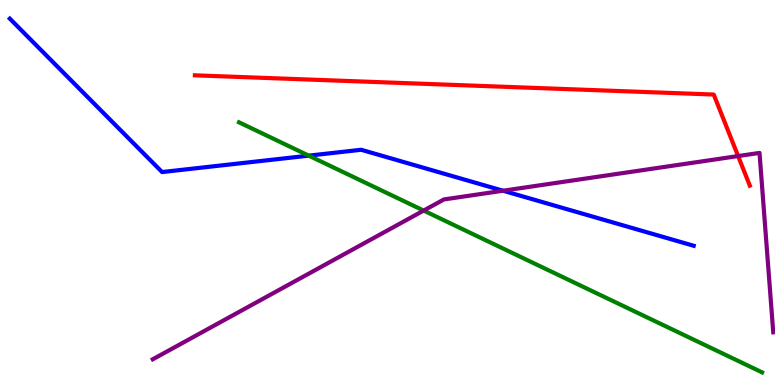[{'lines': ['blue', 'red'], 'intersections': []}, {'lines': ['green', 'red'], 'intersections': []}, {'lines': ['purple', 'red'], 'intersections': [{'x': 9.52, 'y': 5.95}]}, {'lines': ['blue', 'green'], 'intersections': [{'x': 3.98, 'y': 5.96}]}, {'lines': ['blue', 'purple'], 'intersections': [{'x': 6.49, 'y': 5.05}]}, {'lines': ['green', 'purple'], 'intersections': [{'x': 5.47, 'y': 4.53}]}]